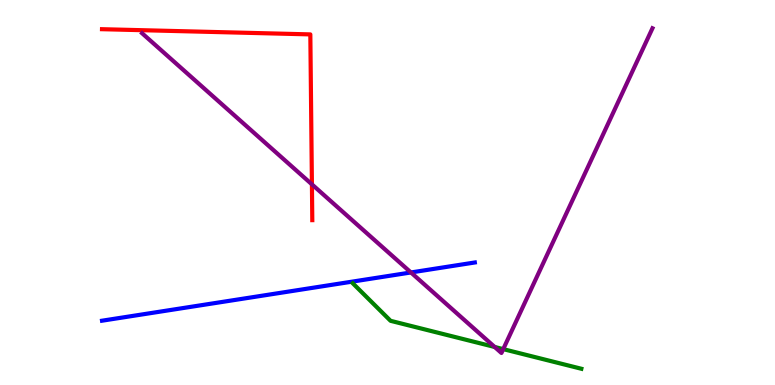[{'lines': ['blue', 'red'], 'intersections': []}, {'lines': ['green', 'red'], 'intersections': []}, {'lines': ['purple', 'red'], 'intersections': [{'x': 4.02, 'y': 5.21}]}, {'lines': ['blue', 'green'], 'intersections': []}, {'lines': ['blue', 'purple'], 'intersections': [{'x': 5.3, 'y': 2.92}]}, {'lines': ['green', 'purple'], 'intersections': [{'x': 6.38, 'y': 0.988}, {'x': 6.49, 'y': 0.932}]}]